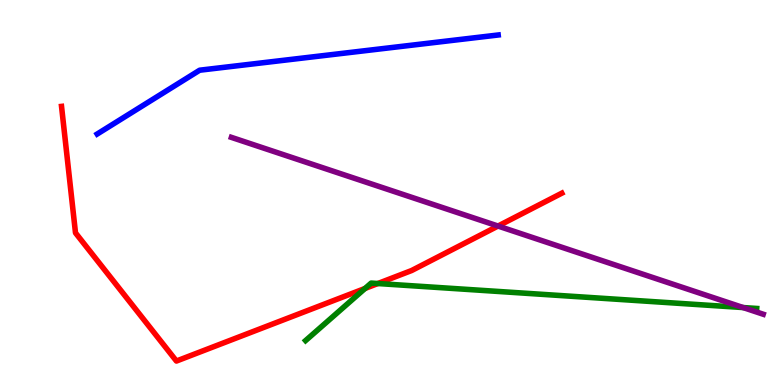[{'lines': ['blue', 'red'], 'intersections': []}, {'lines': ['green', 'red'], 'intersections': [{'x': 4.71, 'y': 2.51}, {'x': 4.88, 'y': 2.64}]}, {'lines': ['purple', 'red'], 'intersections': [{'x': 6.43, 'y': 4.13}]}, {'lines': ['blue', 'green'], 'intersections': []}, {'lines': ['blue', 'purple'], 'intersections': []}, {'lines': ['green', 'purple'], 'intersections': [{'x': 9.59, 'y': 2.01}]}]